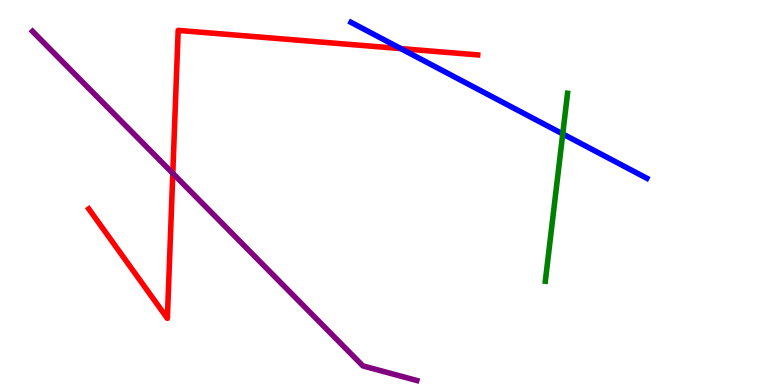[{'lines': ['blue', 'red'], 'intersections': [{'x': 5.17, 'y': 8.74}]}, {'lines': ['green', 'red'], 'intersections': []}, {'lines': ['purple', 'red'], 'intersections': [{'x': 2.23, 'y': 5.5}]}, {'lines': ['blue', 'green'], 'intersections': [{'x': 7.26, 'y': 6.52}]}, {'lines': ['blue', 'purple'], 'intersections': []}, {'lines': ['green', 'purple'], 'intersections': []}]